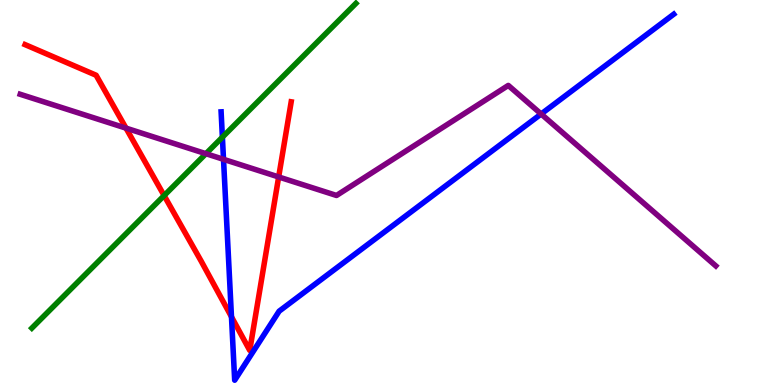[{'lines': ['blue', 'red'], 'intersections': [{'x': 2.99, 'y': 1.77}]}, {'lines': ['green', 'red'], 'intersections': [{'x': 2.12, 'y': 4.92}]}, {'lines': ['purple', 'red'], 'intersections': [{'x': 1.63, 'y': 6.67}, {'x': 3.6, 'y': 5.4}]}, {'lines': ['blue', 'green'], 'intersections': [{'x': 2.87, 'y': 6.44}]}, {'lines': ['blue', 'purple'], 'intersections': [{'x': 2.88, 'y': 5.86}, {'x': 6.98, 'y': 7.04}]}, {'lines': ['green', 'purple'], 'intersections': [{'x': 2.66, 'y': 6.01}]}]